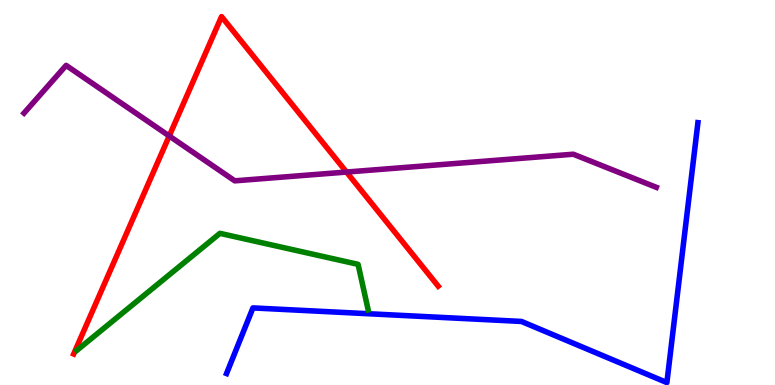[{'lines': ['blue', 'red'], 'intersections': []}, {'lines': ['green', 'red'], 'intersections': []}, {'lines': ['purple', 'red'], 'intersections': [{'x': 2.18, 'y': 6.47}, {'x': 4.47, 'y': 5.53}]}, {'lines': ['blue', 'green'], 'intersections': []}, {'lines': ['blue', 'purple'], 'intersections': []}, {'lines': ['green', 'purple'], 'intersections': []}]